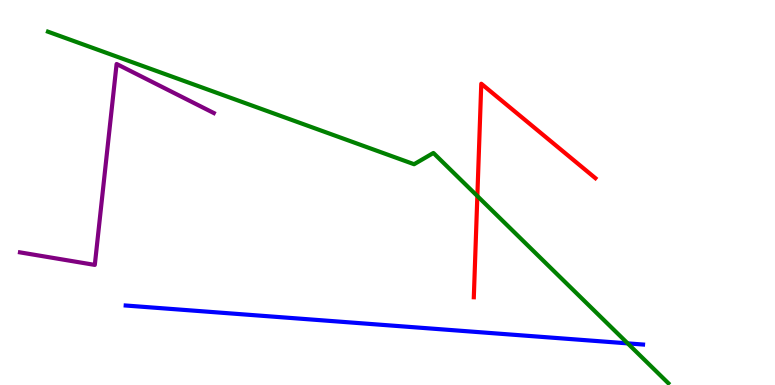[{'lines': ['blue', 'red'], 'intersections': []}, {'lines': ['green', 'red'], 'intersections': [{'x': 6.16, 'y': 4.91}]}, {'lines': ['purple', 'red'], 'intersections': []}, {'lines': ['blue', 'green'], 'intersections': [{'x': 8.1, 'y': 1.08}]}, {'lines': ['blue', 'purple'], 'intersections': []}, {'lines': ['green', 'purple'], 'intersections': []}]